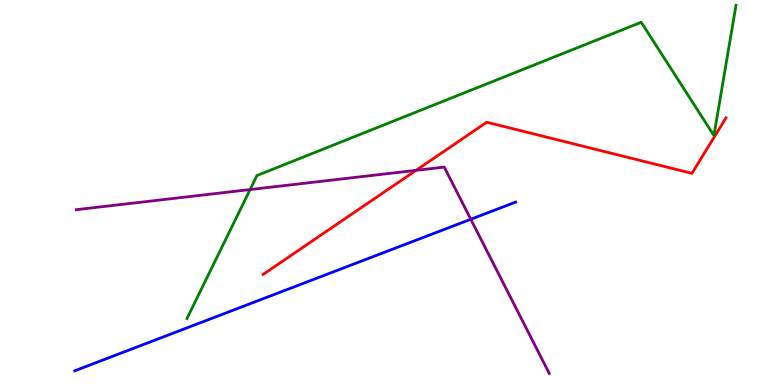[{'lines': ['blue', 'red'], 'intersections': []}, {'lines': ['green', 'red'], 'intersections': []}, {'lines': ['purple', 'red'], 'intersections': [{'x': 5.37, 'y': 5.58}]}, {'lines': ['blue', 'green'], 'intersections': []}, {'lines': ['blue', 'purple'], 'intersections': [{'x': 6.07, 'y': 4.3}]}, {'lines': ['green', 'purple'], 'intersections': [{'x': 3.23, 'y': 5.08}]}]